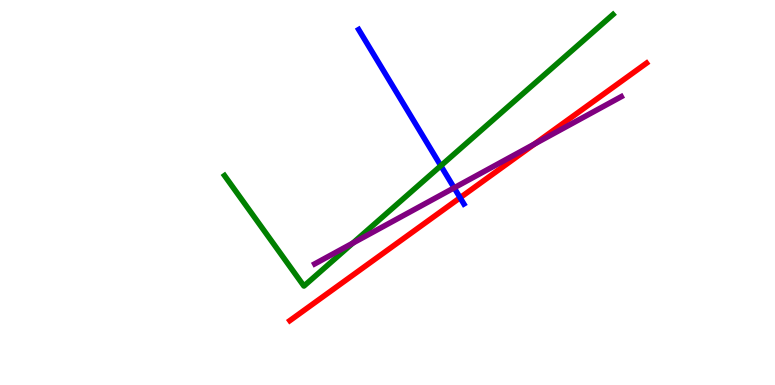[{'lines': ['blue', 'red'], 'intersections': [{'x': 5.94, 'y': 4.86}]}, {'lines': ['green', 'red'], 'intersections': []}, {'lines': ['purple', 'red'], 'intersections': [{'x': 6.9, 'y': 6.26}]}, {'lines': ['blue', 'green'], 'intersections': [{'x': 5.69, 'y': 5.69}]}, {'lines': ['blue', 'purple'], 'intersections': [{'x': 5.86, 'y': 5.12}]}, {'lines': ['green', 'purple'], 'intersections': [{'x': 4.55, 'y': 3.69}]}]